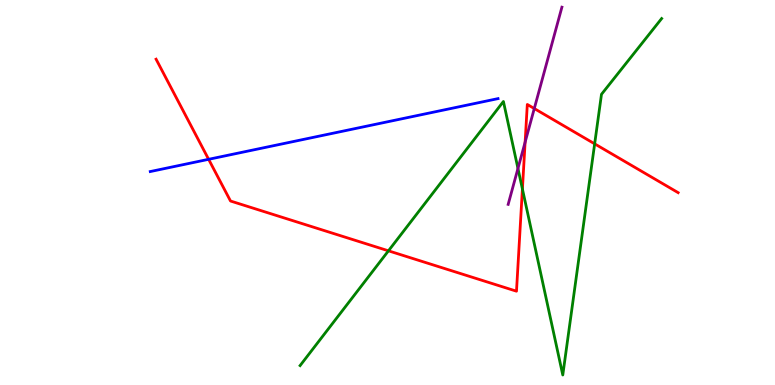[{'lines': ['blue', 'red'], 'intersections': [{'x': 2.69, 'y': 5.86}]}, {'lines': ['green', 'red'], 'intersections': [{'x': 5.01, 'y': 3.49}, {'x': 6.74, 'y': 5.09}, {'x': 7.67, 'y': 6.26}]}, {'lines': ['purple', 'red'], 'intersections': [{'x': 6.78, 'y': 6.31}, {'x': 6.89, 'y': 7.18}]}, {'lines': ['blue', 'green'], 'intersections': []}, {'lines': ['blue', 'purple'], 'intersections': []}, {'lines': ['green', 'purple'], 'intersections': [{'x': 6.68, 'y': 5.62}]}]